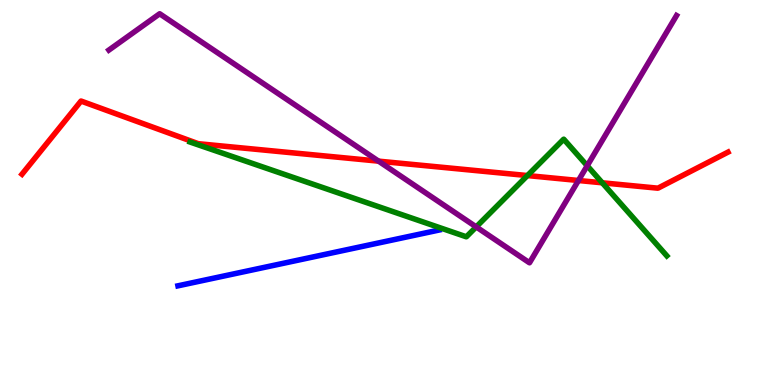[{'lines': ['blue', 'red'], 'intersections': []}, {'lines': ['green', 'red'], 'intersections': [{'x': 6.81, 'y': 5.44}, {'x': 7.77, 'y': 5.25}]}, {'lines': ['purple', 'red'], 'intersections': [{'x': 4.88, 'y': 5.81}, {'x': 7.46, 'y': 5.31}]}, {'lines': ['blue', 'green'], 'intersections': []}, {'lines': ['blue', 'purple'], 'intersections': []}, {'lines': ['green', 'purple'], 'intersections': [{'x': 6.14, 'y': 4.11}, {'x': 7.58, 'y': 5.69}]}]